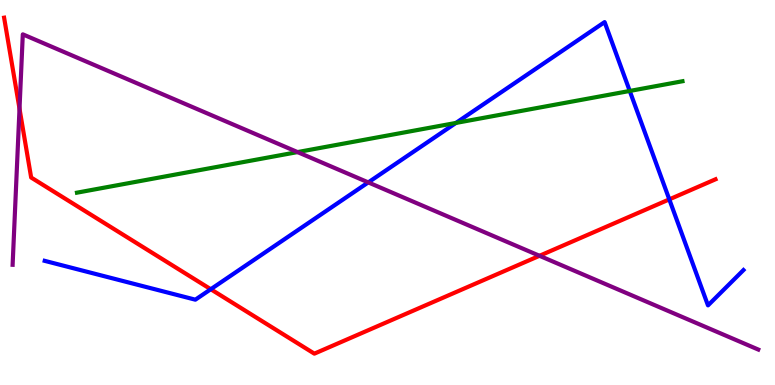[{'lines': ['blue', 'red'], 'intersections': [{'x': 2.72, 'y': 2.49}, {'x': 8.64, 'y': 4.82}]}, {'lines': ['green', 'red'], 'intersections': []}, {'lines': ['purple', 'red'], 'intersections': [{'x': 0.252, 'y': 7.18}, {'x': 6.96, 'y': 3.36}]}, {'lines': ['blue', 'green'], 'intersections': [{'x': 5.88, 'y': 6.81}, {'x': 8.13, 'y': 7.64}]}, {'lines': ['blue', 'purple'], 'intersections': [{'x': 4.75, 'y': 5.26}]}, {'lines': ['green', 'purple'], 'intersections': [{'x': 3.84, 'y': 6.05}]}]